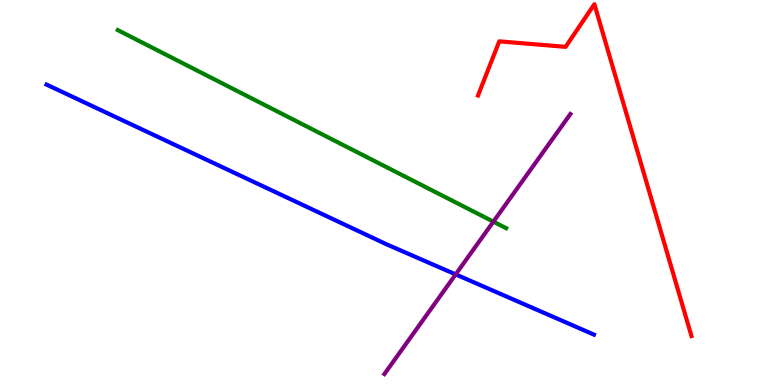[{'lines': ['blue', 'red'], 'intersections': []}, {'lines': ['green', 'red'], 'intersections': []}, {'lines': ['purple', 'red'], 'intersections': []}, {'lines': ['blue', 'green'], 'intersections': []}, {'lines': ['blue', 'purple'], 'intersections': [{'x': 5.88, 'y': 2.87}]}, {'lines': ['green', 'purple'], 'intersections': [{'x': 6.37, 'y': 4.24}]}]